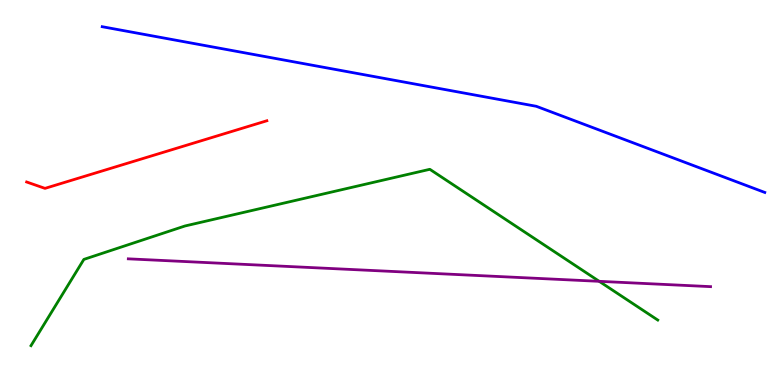[{'lines': ['blue', 'red'], 'intersections': []}, {'lines': ['green', 'red'], 'intersections': []}, {'lines': ['purple', 'red'], 'intersections': []}, {'lines': ['blue', 'green'], 'intersections': []}, {'lines': ['blue', 'purple'], 'intersections': []}, {'lines': ['green', 'purple'], 'intersections': [{'x': 7.73, 'y': 2.69}]}]